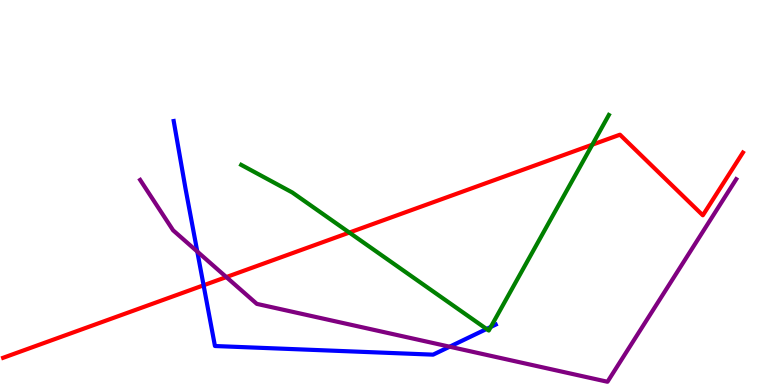[{'lines': ['blue', 'red'], 'intersections': [{'x': 2.63, 'y': 2.59}]}, {'lines': ['green', 'red'], 'intersections': [{'x': 4.51, 'y': 3.96}, {'x': 7.64, 'y': 6.24}]}, {'lines': ['purple', 'red'], 'intersections': [{'x': 2.92, 'y': 2.8}]}, {'lines': ['blue', 'green'], 'intersections': [{'x': 6.28, 'y': 1.46}, {'x': 6.33, 'y': 1.51}]}, {'lines': ['blue', 'purple'], 'intersections': [{'x': 2.55, 'y': 3.47}, {'x': 5.8, 'y': 0.995}]}, {'lines': ['green', 'purple'], 'intersections': []}]